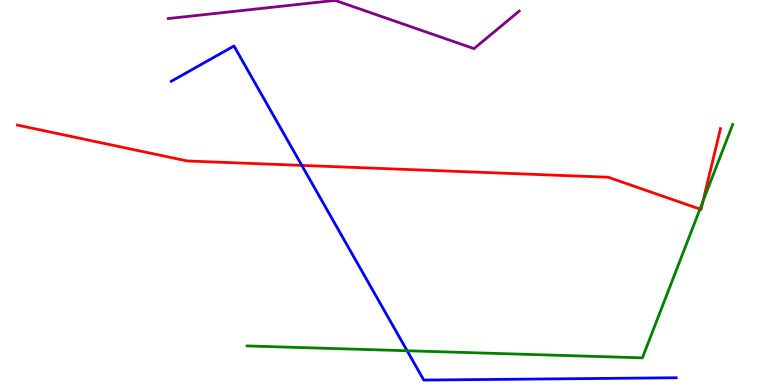[{'lines': ['blue', 'red'], 'intersections': [{'x': 3.89, 'y': 5.7}]}, {'lines': ['green', 'red'], 'intersections': [{'x': 9.03, 'y': 4.57}, {'x': 9.07, 'y': 4.77}]}, {'lines': ['purple', 'red'], 'intersections': []}, {'lines': ['blue', 'green'], 'intersections': [{'x': 5.25, 'y': 0.889}]}, {'lines': ['blue', 'purple'], 'intersections': []}, {'lines': ['green', 'purple'], 'intersections': []}]